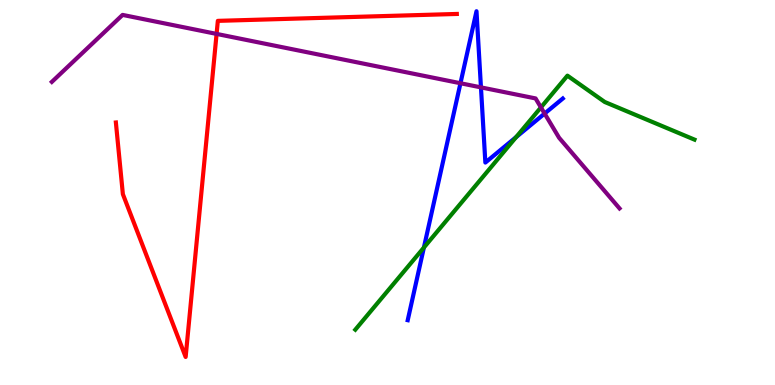[{'lines': ['blue', 'red'], 'intersections': []}, {'lines': ['green', 'red'], 'intersections': []}, {'lines': ['purple', 'red'], 'intersections': [{'x': 2.79, 'y': 9.12}]}, {'lines': ['blue', 'green'], 'intersections': [{'x': 5.47, 'y': 3.57}, {'x': 6.66, 'y': 6.44}]}, {'lines': ['blue', 'purple'], 'intersections': [{'x': 5.94, 'y': 7.84}, {'x': 6.21, 'y': 7.73}, {'x': 7.03, 'y': 7.05}]}, {'lines': ['green', 'purple'], 'intersections': [{'x': 6.98, 'y': 7.21}]}]